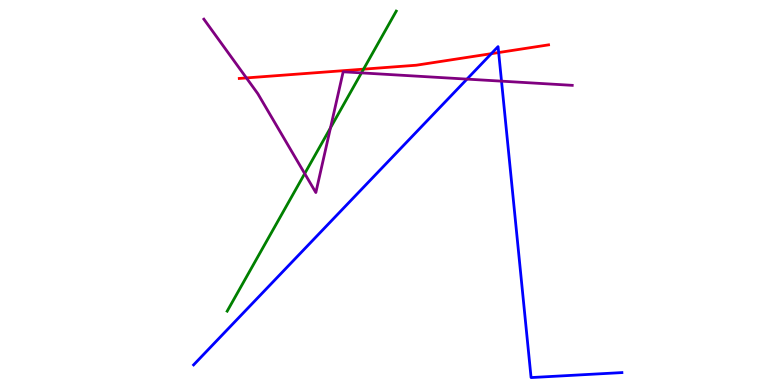[{'lines': ['blue', 'red'], 'intersections': [{'x': 6.34, 'y': 8.61}, {'x': 6.43, 'y': 8.64}]}, {'lines': ['green', 'red'], 'intersections': [{'x': 4.69, 'y': 8.2}]}, {'lines': ['purple', 'red'], 'intersections': [{'x': 3.18, 'y': 7.98}]}, {'lines': ['blue', 'green'], 'intersections': []}, {'lines': ['blue', 'purple'], 'intersections': [{'x': 6.03, 'y': 7.95}, {'x': 6.47, 'y': 7.89}]}, {'lines': ['green', 'purple'], 'intersections': [{'x': 3.93, 'y': 5.49}, {'x': 4.26, 'y': 6.68}, {'x': 4.66, 'y': 8.11}]}]